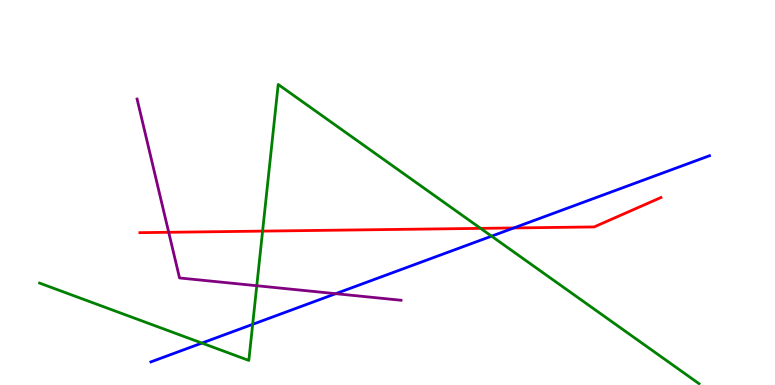[{'lines': ['blue', 'red'], 'intersections': [{'x': 6.63, 'y': 4.08}]}, {'lines': ['green', 'red'], 'intersections': [{'x': 3.39, 'y': 4.0}, {'x': 6.2, 'y': 4.07}]}, {'lines': ['purple', 'red'], 'intersections': [{'x': 2.18, 'y': 3.97}]}, {'lines': ['blue', 'green'], 'intersections': [{'x': 2.61, 'y': 1.09}, {'x': 3.26, 'y': 1.58}, {'x': 6.34, 'y': 3.87}]}, {'lines': ['blue', 'purple'], 'intersections': [{'x': 4.33, 'y': 2.37}]}, {'lines': ['green', 'purple'], 'intersections': [{'x': 3.31, 'y': 2.58}]}]